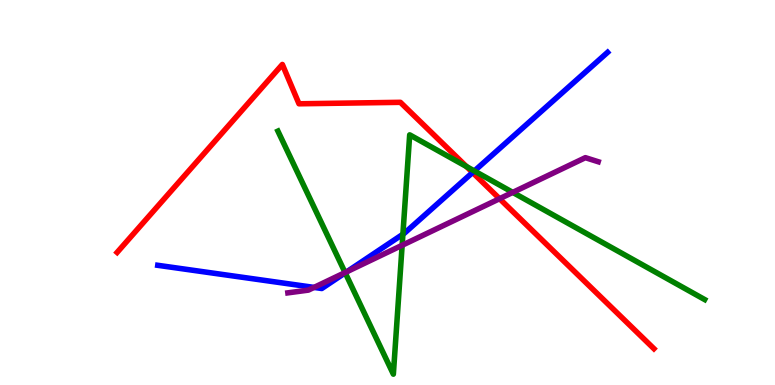[{'lines': ['blue', 'red'], 'intersections': [{'x': 6.1, 'y': 5.52}]}, {'lines': ['green', 'red'], 'intersections': [{'x': 6.02, 'y': 5.67}]}, {'lines': ['purple', 'red'], 'intersections': [{'x': 6.45, 'y': 4.84}]}, {'lines': ['blue', 'green'], 'intersections': [{'x': 4.45, 'y': 2.91}, {'x': 5.2, 'y': 3.92}, {'x': 6.12, 'y': 5.56}]}, {'lines': ['blue', 'purple'], 'intersections': [{'x': 4.05, 'y': 2.53}, {'x': 4.48, 'y': 2.94}]}, {'lines': ['green', 'purple'], 'intersections': [{'x': 4.45, 'y': 2.92}, {'x': 5.19, 'y': 3.63}, {'x': 6.62, 'y': 5.0}]}]